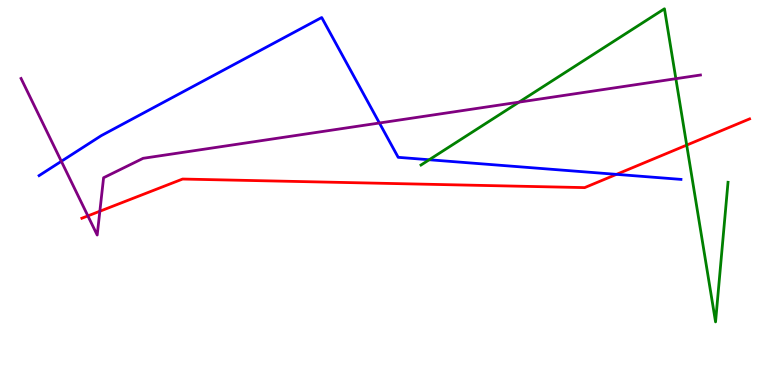[{'lines': ['blue', 'red'], 'intersections': [{'x': 7.95, 'y': 5.47}]}, {'lines': ['green', 'red'], 'intersections': [{'x': 8.86, 'y': 6.23}]}, {'lines': ['purple', 'red'], 'intersections': [{'x': 1.13, 'y': 4.39}, {'x': 1.29, 'y': 4.51}]}, {'lines': ['blue', 'green'], 'intersections': [{'x': 5.54, 'y': 5.85}]}, {'lines': ['blue', 'purple'], 'intersections': [{'x': 0.792, 'y': 5.81}, {'x': 4.9, 'y': 6.81}]}, {'lines': ['green', 'purple'], 'intersections': [{'x': 6.7, 'y': 7.35}, {'x': 8.72, 'y': 7.96}]}]